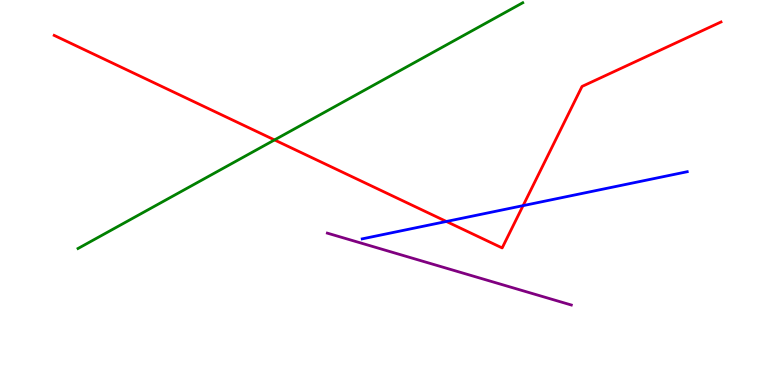[{'lines': ['blue', 'red'], 'intersections': [{'x': 5.76, 'y': 4.25}, {'x': 6.75, 'y': 4.66}]}, {'lines': ['green', 'red'], 'intersections': [{'x': 3.54, 'y': 6.37}]}, {'lines': ['purple', 'red'], 'intersections': []}, {'lines': ['blue', 'green'], 'intersections': []}, {'lines': ['blue', 'purple'], 'intersections': []}, {'lines': ['green', 'purple'], 'intersections': []}]